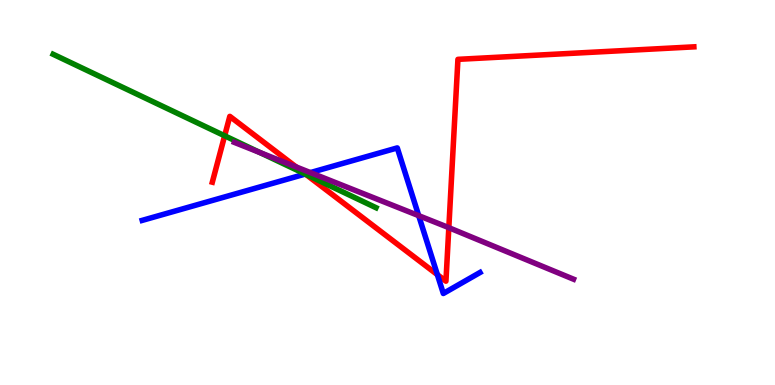[{'lines': ['blue', 'red'], 'intersections': [{'x': 3.94, 'y': 5.48}, {'x': 5.64, 'y': 2.87}]}, {'lines': ['green', 'red'], 'intersections': [{'x': 2.9, 'y': 6.47}, {'x': 3.95, 'y': 5.47}]}, {'lines': ['purple', 'red'], 'intersections': [{'x': 3.82, 'y': 5.66}, {'x': 5.79, 'y': 4.09}]}, {'lines': ['blue', 'green'], 'intersections': [{'x': 3.94, 'y': 5.48}]}, {'lines': ['blue', 'purple'], 'intersections': [{'x': 4.0, 'y': 5.52}, {'x': 5.4, 'y': 4.4}]}, {'lines': ['green', 'purple'], 'intersections': [{'x': 3.35, 'y': 6.04}]}]